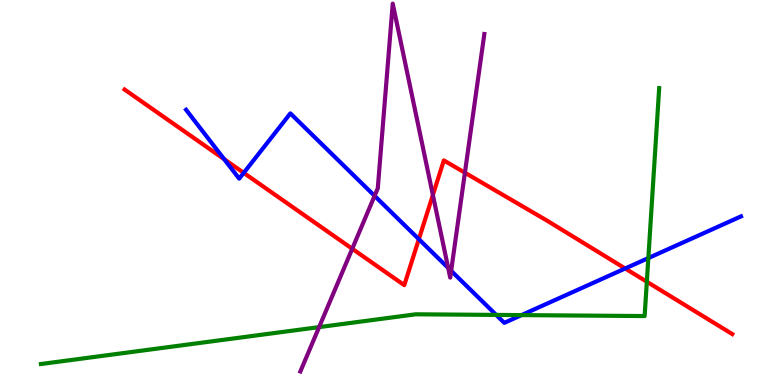[{'lines': ['blue', 'red'], 'intersections': [{'x': 2.89, 'y': 5.86}, {'x': 3.14, 'y': 5.51}, {'x': 5.4, 'y': 3.79}, {'x': 8.07, 'y': 3.03}]}, {'lines': ['green', 'red'], 'intersections': [{'x': 8.35, 'y': 2.68}]}, {'lines': ['purple', 'red'], 'intersections': [{'x': 4.54, 'y': 3.54}, {'x': 5.59, 'y': 4.94}, {'x': 6.0, 'y': 5.51}]}, {'lines': ['blue', 'green'], 'intersections': [{'x': 6.4, 'y': 1.82}, {'x': 6.73, 'y': 1.82}, {'x': 8.37, 'y': 3.3}]}, {'lines': ['blue', 'purple'], 'intersections': [{'x': 4.83, 'y': 4.91}, {'x': 5.78, 'y': 3.04}, {'x': 5.82, 'y': 2.97}]}, {'lines': ['green', 'purple'], 'intersections': [{'x': 4.12, 'y': 1.5}]}]